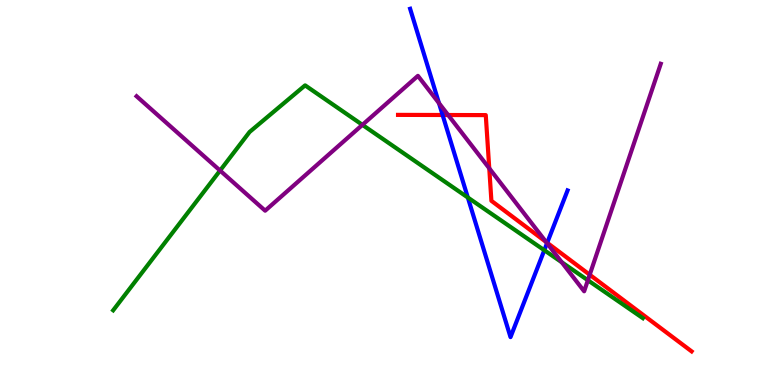[{'lines': ['blue', 'red'], 'intersections': [{'x': 5.71, 'y': 7.01}, {'x': 7.06, 'y': 3.69}]}, {'lines': ['green', 'red'], 'intersections': []}, {'lines': ['purple', 'red'], 'intersections': [{'x': 5.78, 'y': 7.01}, {'x': 6.31, 'y': 5.63}, {'x': 7.05, 'y': 3.72}, {'x': 7.61, 'y': 2.86}]}, {'lines': ['blue', 'green'], 'intersections': [{'x': 6.04, 'y': 4.87}, {'x': 7.02, 'y': 3.5}]}, {'lines': ['blue', 'purple'], 'intersections': [{'x': 5.66, 'y': 7.32}, {'x': 7.06, 'y': 3.68}]}, {'lines': ['green', 'purple'], 'intersections': [{'x': 2.84, 'y': 5.57}, {'x': 4.68, 'y': 6.76}, {'x': 7.25, 'y': 3.19}, {'x': 7.59, 'y': 2.72}]}]